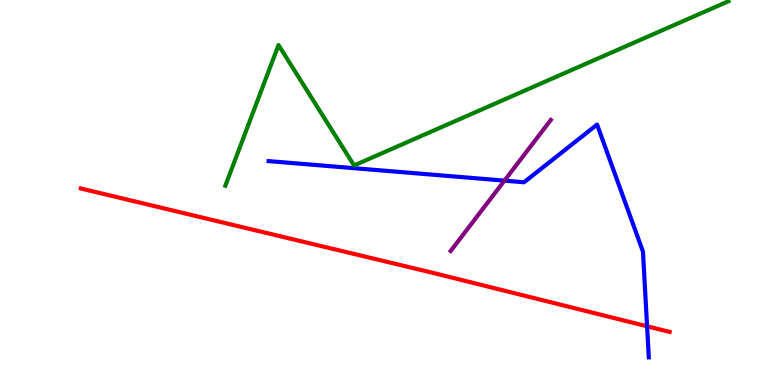[{'lines': ['blue', 'red'], 'intersections': [{'x': 8.35, 'y': 1.53}]}, {'lines': ['green', 'red'], 'intersections': []}, {'lines': ['purple', 'red'], 'intersections': []}, {'lines': ['blue', 'green'], 'intersections': []}, {'lines': ['blue', 'purple'], 'intersections': [{'x': 6.51, 'y': 5.31}]}, {'lines': ['green', 'purple'], 'intersections': []}]